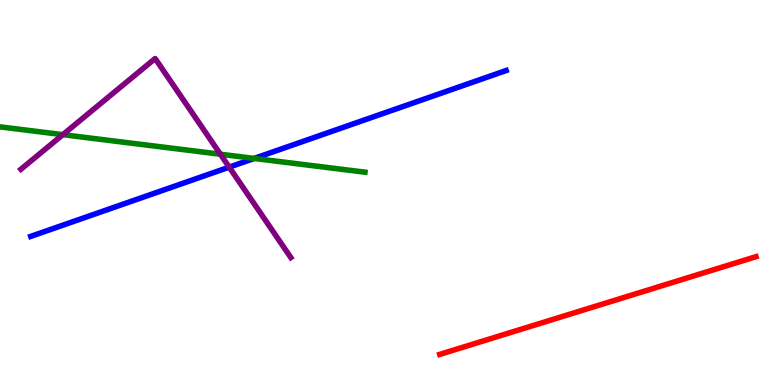[{'lines': ['blue', 'red'], 'intersections': []}, {'lines': ['green', 'red'], 'intersections': []}, {'lines': ['purple', 'red'], 'intersections': []}, {'lines': ['blue', 'green'], 'intersections': [{'x': 3.28, 'y': 5.88}]}, {'lines': ['blue', 'purple'], 'intersections': [{'x': 2.96, 'y': 5.66}]}, {'lines': ['green', 'purple'], 'intersections': [{'x': 0.811, 'y': 6.5}, {'x': 2.84, 'y': 5.99}]}]